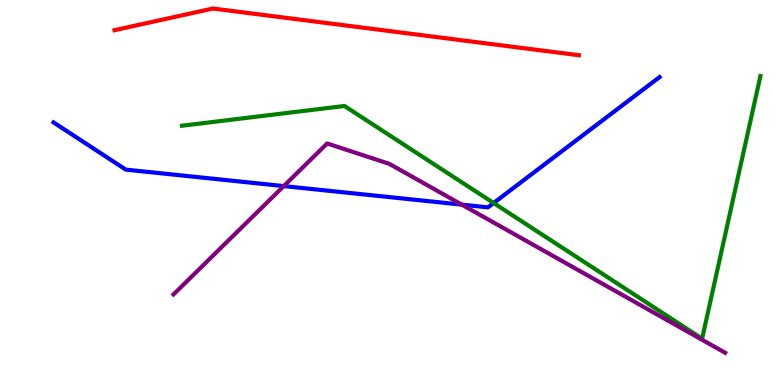[{'lines': ['blue', 'red'], 'intersections': []}, {'lines': ['green', 'red'], 'intersections': []}, {'lines': ['purple', 'red'], 'intersections': []}, {'lines': ['blue', 'green'], 'intersections': [{'x': 6.37, 'y': 4.73}]}, {'lines': ['blue', 'purple'], 'intersections': [{'x': 3.66, 'y': 5.17}, {'x': 5.96, 'y': 4.68}]}, {'lines': ['green', 'purple'], 'intersections': []}]